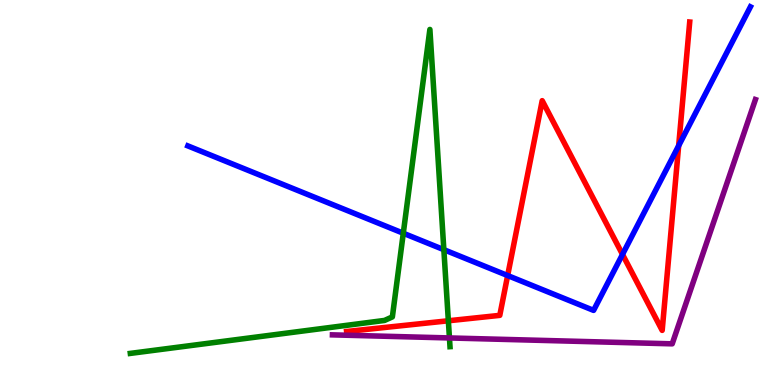[{'lines': ['blue', 'red'], 'intersections': [{'x': 6.55, 'y': 2.84}, {'x': 8.03, 'y': 3.39}, {'x': 8.76, 'y': 6.22}]}, {'lines': ['green', 'red'], 'intersections': [{'x': 5.79, 'y': 1.67}]}, {'lines': ['purple', 'red'], 'intersections': []}, {'lines': ['blue', 'green'], 'intersections': [{'x': 5.2, 'y': 3.94}, {'x': 5.73, 'y': 3.51}]}, {'lines': ['blue', 'purple'], 'intersections': []}, {'lines': ['green', 'purple'], 'intersections': [{'x': 5.8, 'y': 1.22}]}]